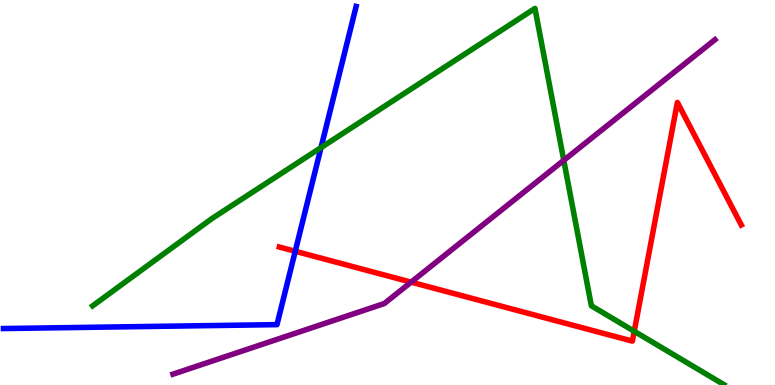[{'lines': ['blue', 'red'], 'intersections': [{'x': 3.81, 'y': 3.47}]}, {'lines': ['green', 'red'], 'intersections': [{'x': 8.18, 'y': 1.4}]}, {'lines': ['purple', 'red'], 'intersections': [{'x': 5.3, 'y': 2.67}]}, {'lines': ['blue', 'green'], 'intersections': [{'x': 4.14, 'y': 6.17}]}, {'lines': ['blue', 'purple'], 'intersections': []}, {'lines': ['green', 'purple'], 'intersections': [{'x': 7.27, 'y': 5.84}]}]